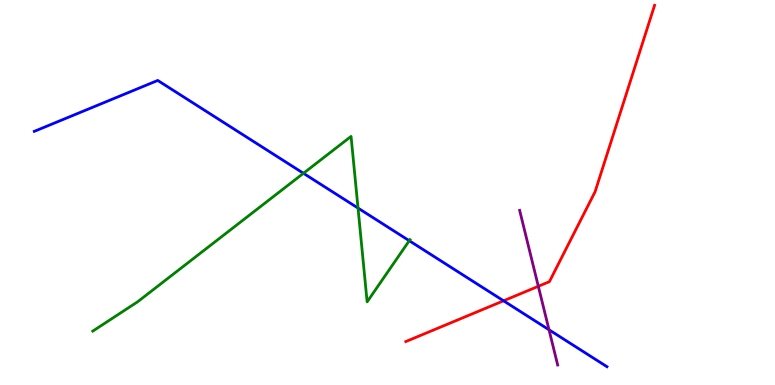[{'lines': ['blue', 'red'], 'intersections': [{'x': 6.5, 'y': 2.19}]}, {'lines': ['green', 'red'], 'intersections': []}, {'lines': ['purple', 'red'], 'intersections': [{'x': 6.95, 'y': 2.56}]}, {'lines': ['blue', 'green'], 'intersections': [{'x': 3.92, 'y': 5.5}, {'x': 4.62, 'y': 4.6}, {'x': 5.28, 'y': 3.75}]}, {'lines': ['blue', 'purple'], 'intersections': [{'x': 7.08, 'y': 1.43}]}, {'lines': ['green', 'purple'], 'intersections': []}]